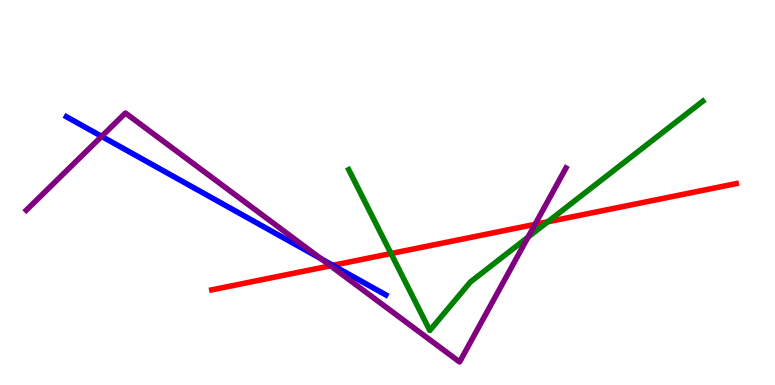[{'lines': ['blue', 'red'], 'intersections': [{'x': 4.29, 'y': 3.11}]}, {'lines': ['green', 'red'], 'intersections': [{'x': 5.05, 'y': 3.41}, {'x': 7.07, 'y': 4.24}]}, {'lines': ['purple', 'red'], 'intersections': [{'x': 4.26, 'y': 3.1}, {'x': 6.9, 'y': 4.17}]}, {'lines': ['blue', 'green'], 'intersections': []}, {'lines': ['blue', 'purple'], 'intersections': [{'x': 1.31, 'y': 6.46}, {'x': 4.14, 'y': 3.28}]}, {'lines': ['green', 'purple'], 'intersections': [{'x': 6.81, 'y': 3.84}]}]